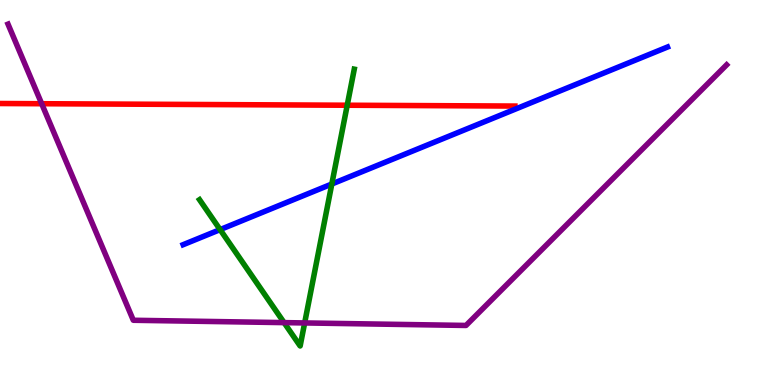[{'lines': ['blue', 'red'], 'intersections': []}, {'lines': ['green', 'red'], 'intersections': [{'x': 4.48, 'y': 7.27}]}, {'lines': ['purple', 'red'], 'intersections': [{'x': 0.538, 'y': 7.31}]}, {'lines': ['blue', 'green'], 'intersections': [{'x': 2.84, 'y': 4.04}, {'x': 4.28, 'y': 5.22}]}, {'lines': ['blue', 'purple'], 'intersections': []}, {'lines': ['green', 'purple'], 'intersections': [{'x': 3.67, 'y': 1.62}, {'x': 3.93, 'y': 1.61}]}]